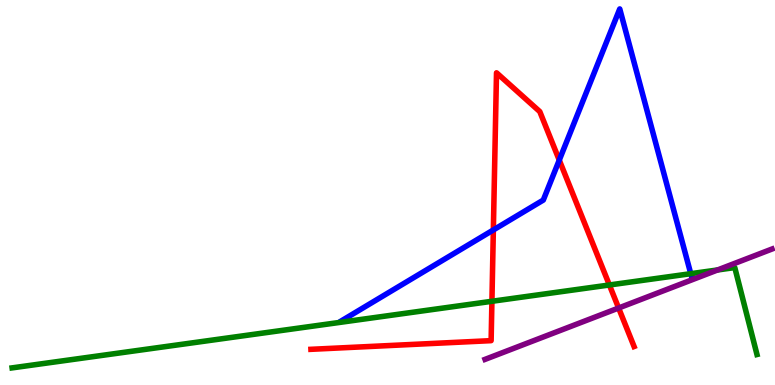[{'lines': ['blue', 'red'], 'intersections': [{'x': 6.37, 'y': 4.03}, {'x': 7.22, 'y': 5.84}]}, {'lines': ['green', 'red'], 'intersections': [{'x': 6.35, 'y': 2.17}, {'x': 7.86, 'y': 2.6}]}, {'lines': ['purple', 'red'], 'intersections': [{'x': 7.98, 'y': 2.0}]}, {'lines': ['blue', 'green'], 'intersections': [{'x': 8.91, 'y': 2.89}]}, {'lines': ['blue', 'purple'], 'intersections': []}, {'lines': ['green', 'purple'], 'intersections': [{'x': 9.26, 'y': 2.99}]}]